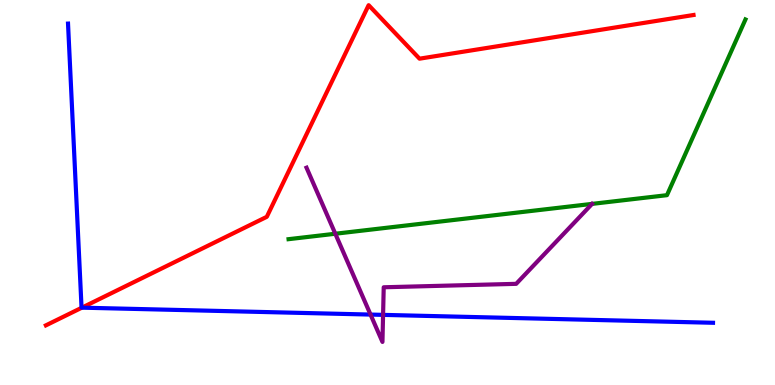[{'lines': ['blue', 'red'], 'intersections': [{'x': 1.06, 'y': 2.01}]}, {'lines': ['green', 'red'], 'intersections': []}, {'lines': ['purple', 'red'], 'intersections': []}, {'lines': ['blue', 'green'], 'intersections': []}, {'lines': ['blue', 'purple'], 'intersections': [{'x': 4.78, 'y': 1.83}, {'x': 4.94, 'y': 1.82}]}, {'lines': ['green', 'purple'], 'intersections': [{'x': 4.33, 'y': 3.93}]}]